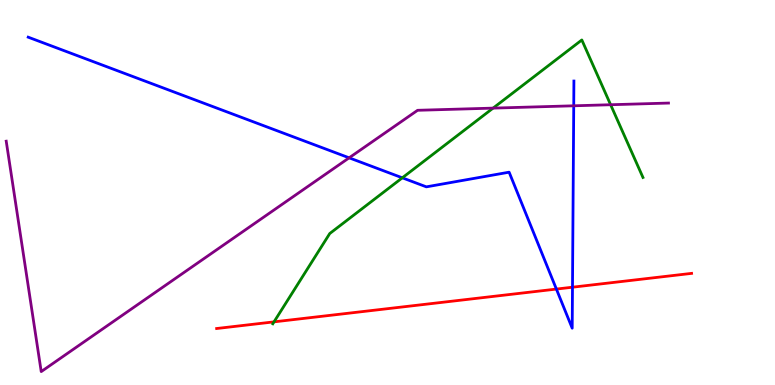[{'lines': ['blue', 'red'], 'intersections': [{'x': 7.18, 'y': 2.49}, {'x': 7.39, 'y': 2.54}]}, {'lines': ['green', 'red'], 'intersections': [{'x': 3.54, 'y': 1.64}]}, {'lines': ['purple', 'red'], 'intersections': []}, {'lines': ['blue', 'green'], 'intersections': [{'x': 5.19, 'y': 5.38}]}, {'lines': ['blue', 'purple'], 'intersections': [{'x': 4.5, 'y': 5.9}, {'x': 7.4, 'y': 7.25}]}, {'lines': ['green', 'purple'], 'intersections': [{'x': 6.36, 'y': 7.19}, {'x': 7.88, 'y': 7.28}]}]